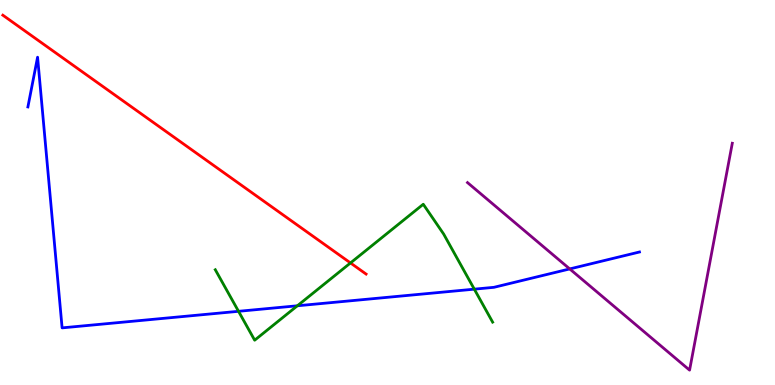[{'lines': ['blue', 'red'], 'intersections': []}, {'lines': ['green', 'red'], 'intersections': [{'x': 4.52, 'y': 3.17}]}, {'lines': ['purple', 'red'], 'intersections': []}, {'lines': ['blue', 'green'], 'intersections': [{'x': 3.08, 'y': 1.91}, {'x': 3.84, 'y': 2.06}, {'x': 6.12, 'y': 2.49}]}, {'lines': ['blue', 'purple'], 'intersections': [{'x': 7.35, 'y': 3.01}]}, {'lines': ['green', 'purple'], 'intersections': []}]